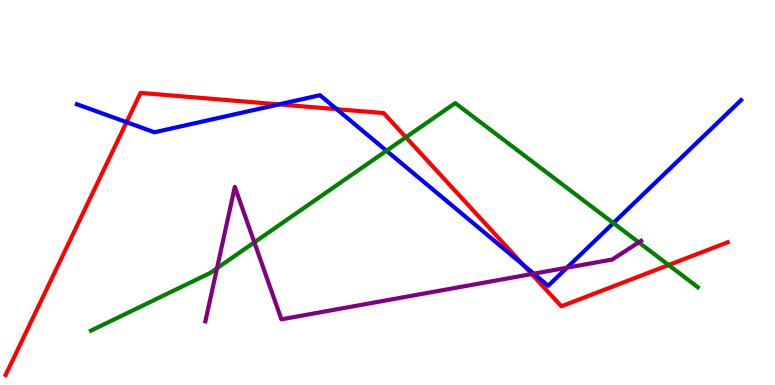[{'lines': ['blue', 'red'], 'intersections': [{'x': 1.63, 'y': 6.83}, {'x': 3.6, 'y': 7.29}, {'x': 4.34, 'y': 7.16}, {'x': 6.76, 'y': 3.11}]}, {'lines': ['green', 'red'], 'intersections': [{'x': 5.24, 'y': 6.43}, {'x': 8.63, 'y': 3.12}]}, {'lines': ['purple', 'red'], 'intersections': [{'x': 6.86, 'y': 2.88}]}, {'lines': ['blue', 'green'], 'intersections': [{'x': 4.99, 'y': 6.08}, {'x': 7.91, 'y': 4.21}]}, {'lines': ['blue', 'purple'], 'intersections': [{'x': 6.89, 'y': 2.89}, {'x': 7.32, 'y': 3.05}]}, {'lines': ['green', 'purple'], 'intersections': [{'x': 2.8, 'y': 3.03}, {'x': 3.28, 'y': 3.71}, {'x': 8.24, 'y': 3.7}]}]